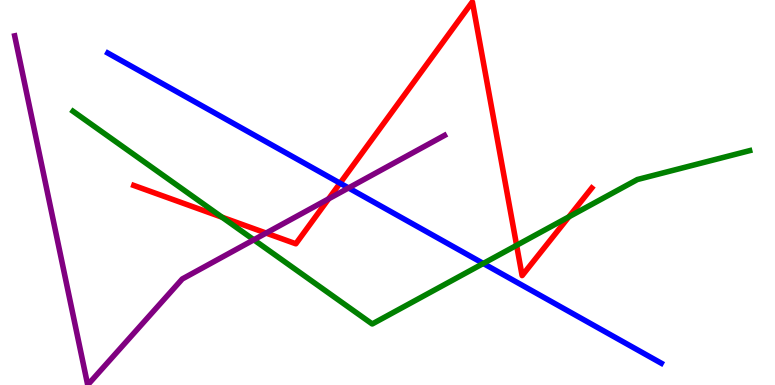[{'lines': ['blue', 'red'], 'intersections': [{'x': 4.39, 'y': 5.24}]}, {'lines': ['green', 'red'], 'intersections': [{'x': 2.87, 'y': 4.36}, {'x': 6.67, 'y': 3.63}, {'x': 7.34, 'y': 4.37}]}, {'lines': ['purple', 'red'], 'intersections': [{'x': 3.43, 'y': 3.95}, {'x': 4.24, 'y': 4.84}]}, {'lines': ['blue', 'green'], 'intersections': [{'x': 6.24, 'y': 3.16}]}, {'lines': ['blue', 'purple'], 'intersections': [{'x': 4.5, 'y': 5.12}]}, {'lines': ['green', 'purple'], 'intersections': [{'x': 3.27, 'y': 3.77}]}]